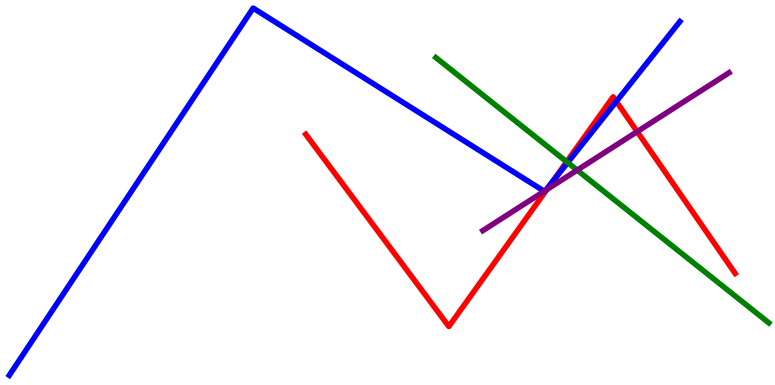[{'lines': ['blue', 'red'], 'intersections': [{'x': 7.12, 'y': 5.25}, {'x': 7.95, 'y': 7.36}]}, {'lines': ['green', 'red'], 'intersections': [{'x': 7.31, 'y': 5.8}]}, {'lines': ['purple', 'red'], 'intersections': [{'x': 7.05, 'y': 5.07}, {'x': 8.22, 'y': 6.58}]}, {'lines': ['blue', 'green'], 'intersections': [{'x': 7.33, 'y': 5.78}]}, {'lines': ['blue', 'purple'], 'intersections': [{'x': 7.02, 'y': 5.03}, {'x': 7.04, 'y': 5.06}]}, {'lines': ['green', 'purple'], 'intersections': [{'x': 7.45, 'y': 5.58}]}]